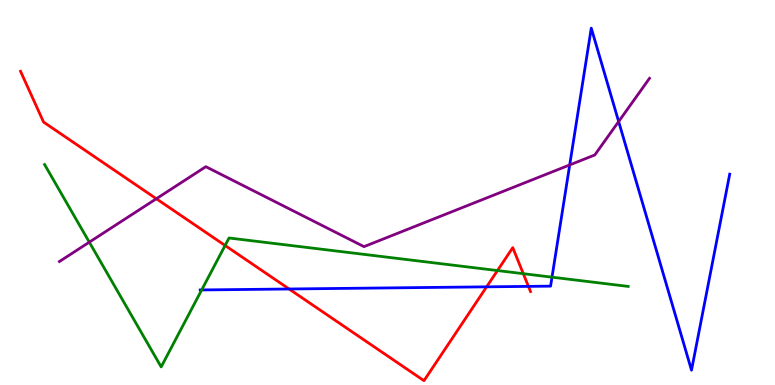[{'lines': ['blue', 'red'], 'intersections': [{'x': 3.73, 'y': 2.49}, {'x': 6.28, 'y': 2.55}, {'x': 6.82, 'y': 2.56}]}, {'lines': ['green', 'red'], 'intersections': [{'x': 2.9, 'y': 3.62}, {'x': 6.42, 'y': 2.97}, {'x': 6.75, 'y': 2.89}]}, {'lines': ['purple', 'red'], 'intersections': [{'x': 2.02, 'y': 4.84}]}, {'lines': ['blue', 'green'], 'intersections': [{'x': 2.6, 'y': 2.47}, {'x': 7.12, 'y': 2.8}]}, {'lines': ['blue', 'purple'], 'intersections': [{'x': 7.35, 'y': 5.72}, {'x': 7.98, 'y': 6.84}]}, {'lines': ['green', 'purple'], 'intersections': [{'x': 1.15, 'y': 3.71}]}]